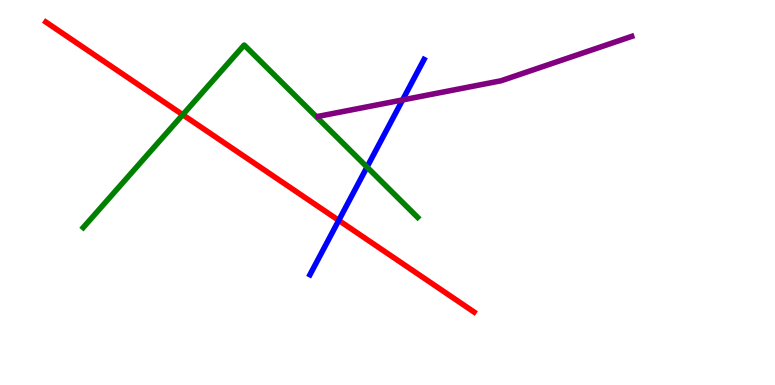[{'lines': ['blue', 'red'], 'intersections': [{'x': 4.37, 'y': 4.28}]}, {'lines': ['green', 'red'], 'intersections': [{'x': 2.36, 'y': 7.02}]}, {'lines': ['purple', 'red'], 'intersections': []}, {'lines': ['blue', 'green'], 'intersections': [{'x': 4.74, 'y': 5.66}]}, {'lines': ['blue', 'purple'], 'intersections': [{'x': 5.19, 'y': 7.4}]}, {'lines': ['green', 'purple'], 'intersections': []}]